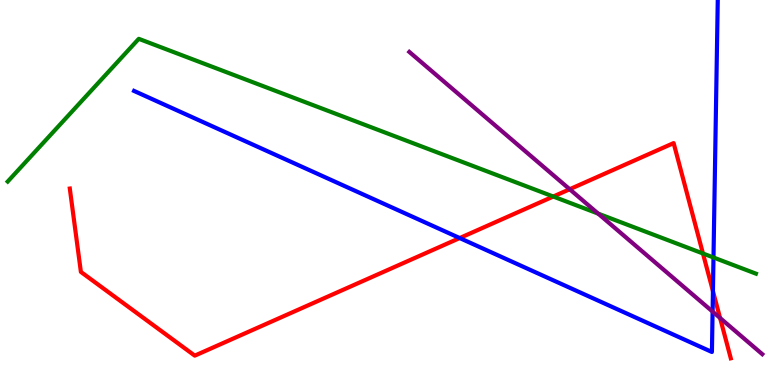[{'lines': ['blue', 'red'], 'intersections': [{'x': 5.93, 'y': 3.82}, {'x': 9.2, 'y': 2.44}]}, {'lines': ['green', 'red'], 'intersections': [{'x': 7.14, 'y': 4.9}, {'x': 9.07, 'y': 3.42}]}, {'lines': ['purple', 'red'], 'intersections': [{'x': 7.35, 'y': 5.08}, {'x': 9.29, 'y': 1.74}]}, {'lines': ['blue', 'green'], 'intersections': [{'x': 9.21, 'y': 3.31}]}, {'lines': ['blue', 'purple'], 'intersections': [{'x': 9.19, 'y': 1.91}]}, {'lines': ['green', 'purple'], 'intersections': [{'x': 7.72, 'y': 4.45}]}]